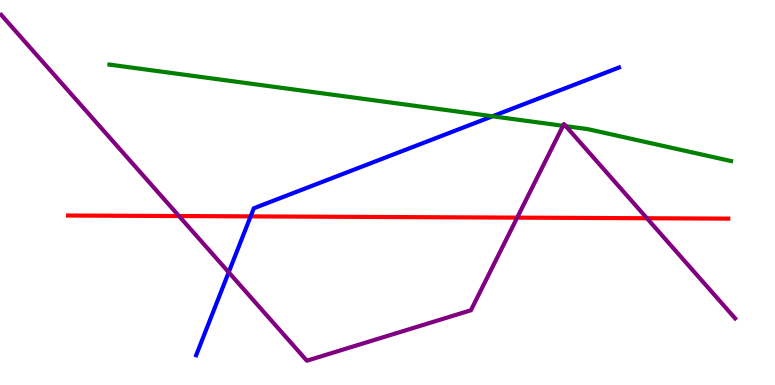[{'lines': ['blue', 'red'], 'intersections': [{'x': 3.23, 'y': 4.38}]}, {'lines': ['green', 'red'], 'intersections': []}, {'lines': ['purple', 'red'], 'intersections': [{'x': 2.31, 'y': 4.39}, {'x': 6.67, 'y': 4.35}, {'x': 8.35, 'y': 4.33}]}, {'lines': ['blue', 'green'], 'intersections': [{'x': 6.35, 'y': 6.98}]}, {'lines': ['blue', 'purple'], 'intersections': [{'x': 2.95, 'y': 2.93}]}, {'lines': ['green', 'purple'], 'intersections': [{'x': 7.27, 'y': 6.73}, {'x': 7.3, 'y': 6.72}]}]